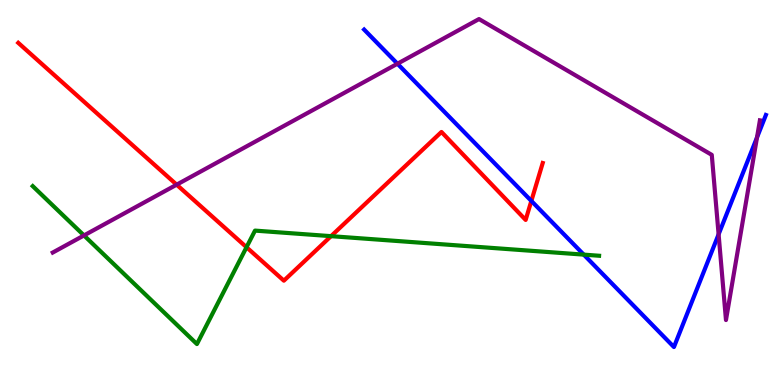[{'lines': ['blue', 'red'], 'intersections': [{'x': 6.86, 'y': 4.78}]}, {'lines': ['green', 'red'], 'intersections': [{'x': 3.18, 'y': 3.58}, {'x': 4.27, 'y': 3.87}]}, {'lines': ['purple', 'red'], 'intersections': [{'x': 2.28, 'y': 5.2}]}, {'lines': ['blue', 'green'], 'intersections': [{'x': 7.53, 'y': 3.39}]}, {'lines': ['blue', 'purple'], 'intersections': [{'x': 5.13, 'y': 8.34}, {'x': 9.27, 'y': 3.91}, {'x': 9.77, 'y': 6.43}]}, {'lines': ['green', 'purple'], 'intersections': [{'x': 1.08, 'y': 3.88}]}]